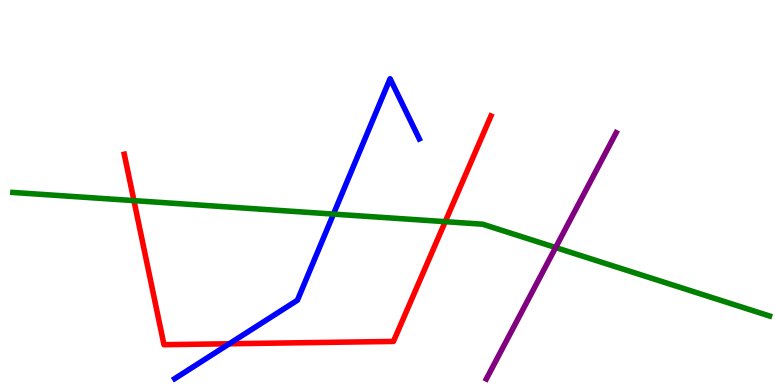[{'lines': ['blue', 'red'], 'intersections': [{'x': 2.96, 'y': 1.07}]}, {'lines': ['green', 'red'], 'intersections': [{'x': 1.73, 'y': 4.79}, {'x': 5.75, 'y': 4.24}]}, {'lines': ['purple', 'red'], 'intersections': []}, {'lines': ['blue', 'green'], 'intersections': [{'x': 4.3, 'y': 4.44}]}, {'lines': ['blue', 'purple'], 'intersections': []}, {'lines': ['green', 'purple'], 'intersections': [{'x': 7.17, 'y': 3.57}]}]